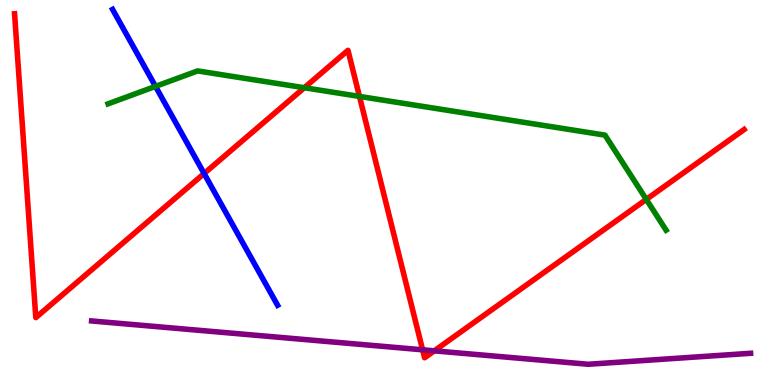[{'lines': ['blue', 'red'], 'intersections': [{'x': 2.63, 'y': 5.49}]}, {'lines': ['green', 'red'], 'intersections': [{'x': 3.93, 'y': 7.72}, {'x': 4.64, 'y': 7.5}, {'x': 8.34, 'y': 4.82}]}, {'lines': ['purple', 'red'], 'intersections': [{'x': 5.45, 'y': 0.914}, {'x': 5.6, 'y': 0.887}]}, {'lines': ['blue', 'green'], 'intersections': [{'x': 2.01, 'y': 7.76}]}, {'lines': ['blue', 'purple'], 'intersections': []}, {'lines': ['green', 'purple'], 'intersections': []}]